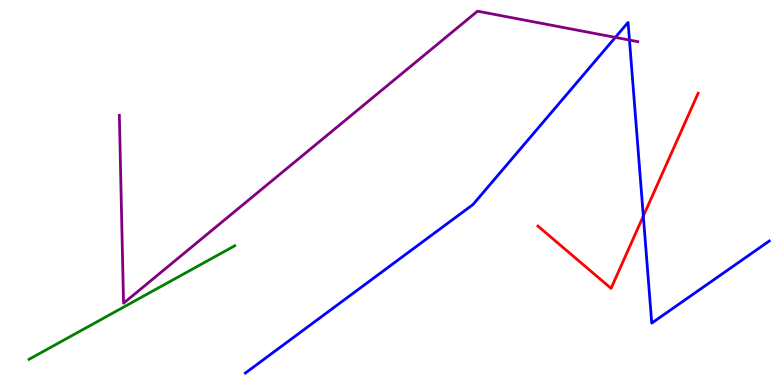[{'lines': ['blue', 'red'], 'intersections': [{'x': 8.3, 'y': 4.39}]}, {'lines': ['green', 'red'], 'intersections': []}, {'lines': ['purple', 'red'], 'intersections': []}, {'lines': ['blue', 'green'], 'intersections': []}, {'lines': ['blue', 'purple'], 'intersections': [{'x': 7.94, 'y': 9.03}, {'x': 8.12, 'y': 8.96}]}, {'lines': ['green', 'purple'], 'intersections': []}]